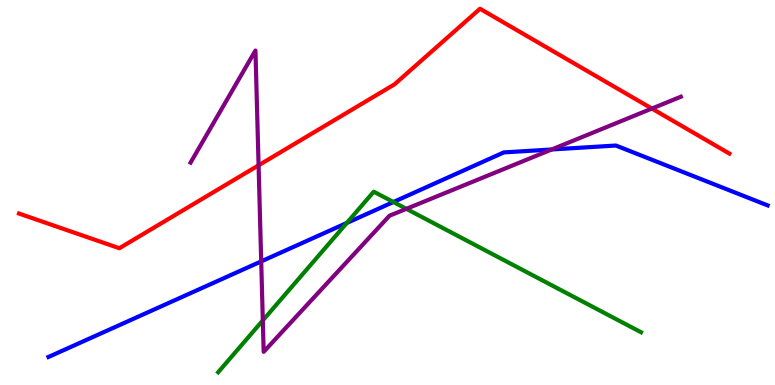[{'lines': ['blue', 'red'], 'intersections': []}, {'lines': ['green', 'red'], 'intersections': []}, {'lines': ['purple', 'red'], 'intersections': [{'x': 3.34, 'y': 5.71}, {'x': 8.41, 'y': 7.18}]}, {'lines': ['blue', 'green'], 'intersections': [{'x': 4.48, 'y': 4.21}, {'x': 5.08, 'y': 4.75}]}, {'lines': ['blue', 'purple'], 'intersections': [{'x': 3.37, 'y': 3.21}, {'x': 7.12, 'y': 6.12}]}, {'lines': ['green', 'purple'], 'intersections': [{'x': 3.39, 'y': 1.68}, {'x': 5.24, 'y': 4.58}]}]